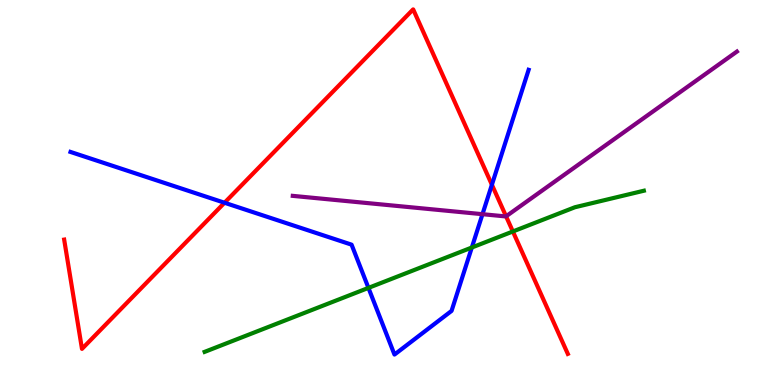[{'lines': ['blue', 'red'], 'intersections': [{'x': 2.9, 'y': 4.73}, {'x': 6.35, 'y': 5.2}]}, {'lines': ['green', 'red'], 'intersections': [{'x': 6.62, 'y': 3.99}]}, {'lines': ['purple', 'red'], 'intersections': [{'x': 6.53, 'y': 4.38}]}, {'lines': ['blue', 'green'], 'intersections': [{'x': 4.75, 'y': 2.52}, {'x': 6.09, 'y': 3.57}]}, {'lines': ['blue', 'purple'], 'intersections': [{'x': 6.23, 'y': 4.44}]}, {'lines': ['green', 'purple'], 'intersections': []}]